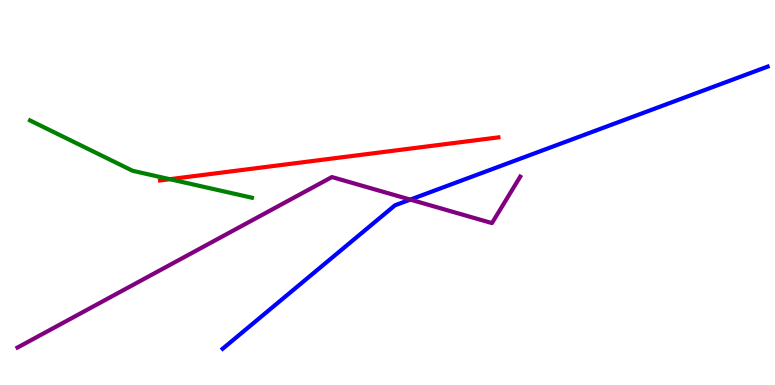[{'lines': ['blue', 'red'], 'intersections': []}, {'lines': ['green', 'red'], 'intersections': [{'x': 2.19, 'y': 5.35}]}, {'lines': ['purple', 'red'], 'intersections': []}, {'lines': ['blue', 'green'], 'intersections': []}, {'lines': ['blue', 'purple'], 'intersections': [{'x': 5.29, 'y': 4.82}]}, {'lines': ['green', 'purple'], 'intersections': []}]